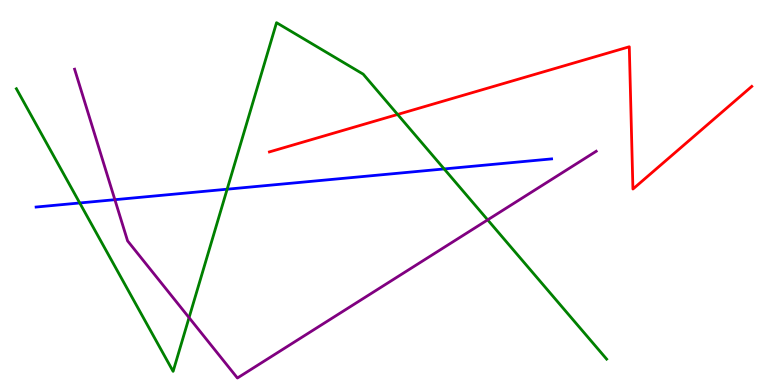[{'lines': ['blue', 'red'], 'intersections': []}, {'lines': ['green', 'red'], 'intersections': [{'x': 5.13, 'y': 7.03}]}, {'lines': ['purple', 'red'], 'intersections': []}, {'lines': ['blue', 'green'], 'intersections': [{'x': 1.03, 'y': 4.73}, {'x': 2.93, 'y': 5.09}, {'x': 5.73, 'y': 5.61}]}, {'lines': ['blue', 'purple'], 'intersections': [{'x': 1.48, 'y': 4.81}]}, {'lines': ['green', 'purple'], 'intersections': [{'x': 2.44, 'y': 1.75}, {'x': 6.29, 'y': 4.29}]}]